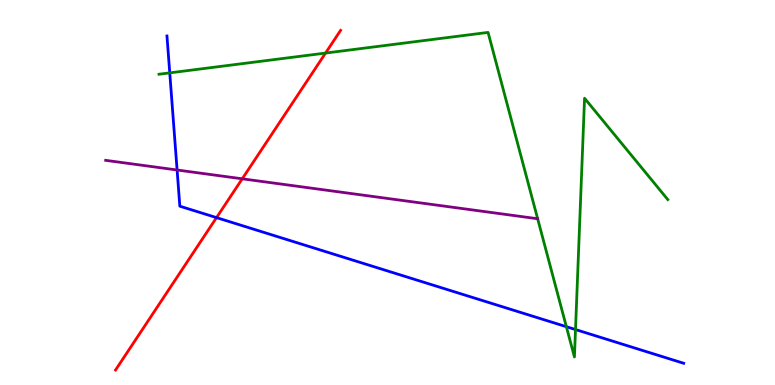[{'lines': ['blue', 'red'], 'intersections': [{'x': 2.79, 'y': 4.35}]}, {'lines': ['green', 'red'], 'intersections': [{'x': 4.2, 'y': 8.62}]}, {'lines': ['purple', 'red'], 'intersections': [{'x': 3.13, 'y': 5.36}]}, {'lines': ['blue', 'green'], 'intersections': [{'x': 2.19, 'y': 8.11}, {'x': 7.31, 'y': 1.51}, {'x': 7.43, 'y': 1.44}]}, {'lines': ['blue', 'purple'], 'intersections': [{'x': 2.29, 'y': 5.58}]}, {'lines': ['green', 'purple'], 'intersections': []}]